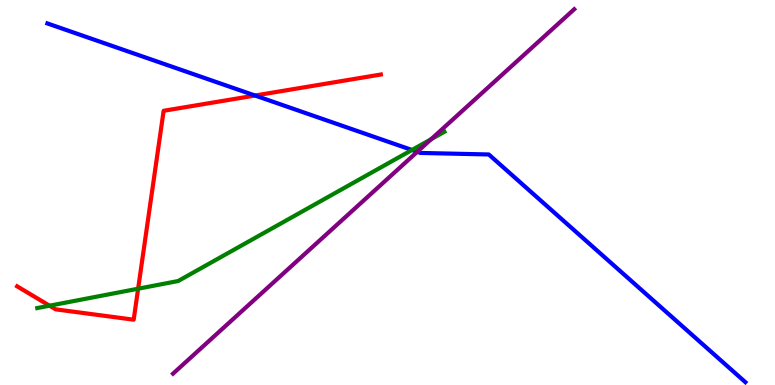[{'lines': ['blue', 'red'], 'intersections': [{'x': 3.29, 'y': 7.52}]}, {'lines': ['green', 'red'], 'intersections': [{'x': 0.639, 'y': 2.06}, {'x': 1.78, 'y': 2.5}]}, {'lines': ['purple', 'red'], 'intersections': []}, {'lines': ['blue', 'green'], 'intersections': [{'x': 5.32, 'y': 6.1}]}, {'lines': ['blue', 'purple'], 'intersections': [{'x': 5.38, 'y': 6.06}]}, {'lines': ['green', 'purple'], 'intersections': [{'x': 5.56, 'y': 6.38}]}]